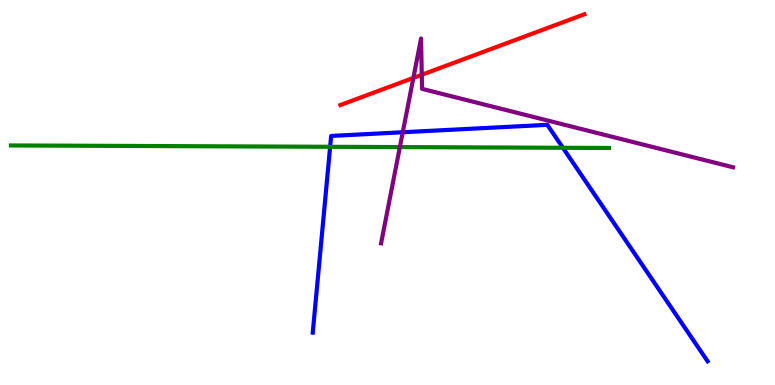[{'lines': ['blue', 'red'], 'intersections': []}, {'lines': ['green', 'red'], 'intersections': []}, {'lines': ['purple', 'red'], 'intersections': [{'x': 5.33, 'y': 7.98}, {'x': 5.44, 'y': 8.06}]}, {'lines': ['blue', 'green'], 'intersections': [{'x': 4.26, 'y': 6.19}, {'x': 7.26, 'y': 6.16}]}, {'lines': ['blue', 'purple'], 'intersections': [{'x': 5.2, 'y': 6.56}]}, {'lines': ['green', 'purple'], 'intersections': [{'x': 5.16, 'y': 6.18}]}]